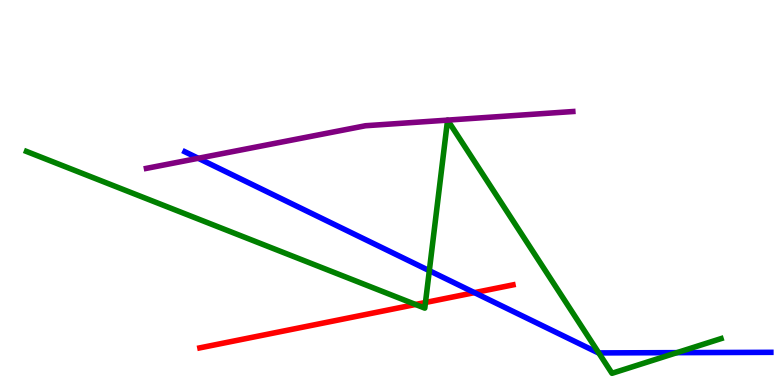[{'lines': ['blue', 'red'], 'intersections': [{'x': 6.12, 'y': 2.4}]}, {'lines': ['green', 'red'], 'intersections': [{'x': 5.36, 'y': 2.09}, {'x': 5.49, 'y': 2.14}]}, {'lines': ['purple', 'red'], 'intersections': []}, {'lines': ['blue', 'green'], 'intersections': [{'x': 5.54, 'y': 2.97}, {'x': 7.73, 'y': 0.834}, {'x': 8.74, 'y': 0.84}]}, {'lines': ['blue', 'purple'], 'intersections': [{'x': 2.56, 'y': 5.89}]}, {'lines': ['green', 'purple'], 'intersections': [{'x': 5.78, 'y': 6.88}, {'x': 5.78, 'y': 6.88}]}]